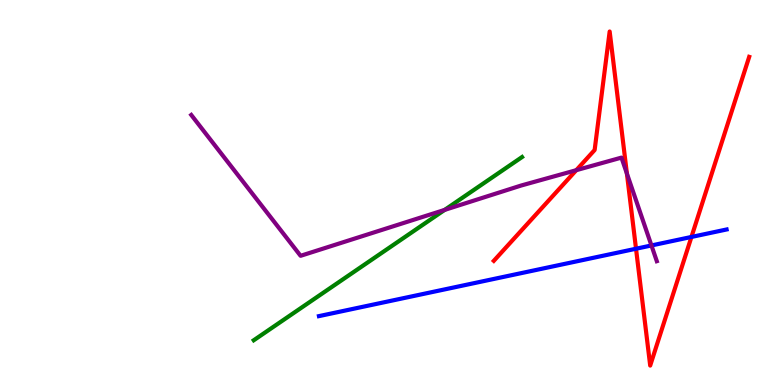[{'lines': ['blue', 'red'], 'intersections': [{'x': 8.21, 'y': 3.54}, {'x': 8.92, 'y': 3.85}]}, {'lines': ['green', 'red'], 'intersections': []}, {'lines': ['purple', 'red'], 'intersections': [{'x': 7.44, 'y': 5.58}, {'x': 8.09, 'y': 5.49}]}, {'lines': ['blue', 'green'], 'intersections': []}, {'lines': ['blue', 'purple'], 'intersections': [{'x': 8.41, 'y': 3.62}]}, {'lines': ['green', 'purple'], 'intersections': [{'x': 5.74, 'y': 4.55}]}]